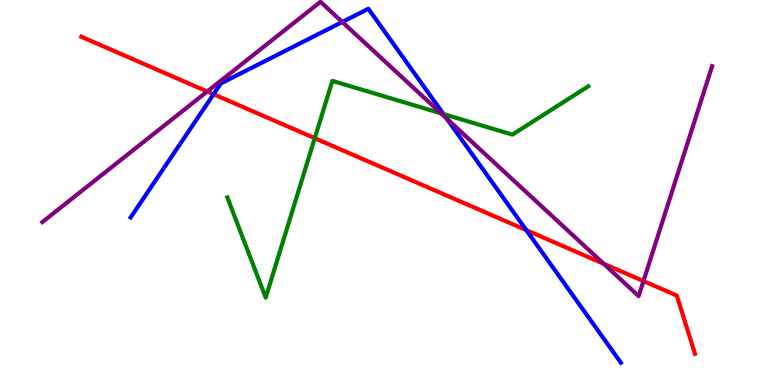[{'lines': ['blue', 'red'], 'intersections': [{'x': 2.76, 'y': 7.55}, {'x': 6.79, 'y': 4.02}]}, {'lines': ['green', 'red'], 'intersections': [{'x': 4.06, 'y': 6.41}]}, {'lines': ['purple', 'red'], 'intersections': [{'x': 2.67, 'y': 7.62}, {'x': 7.79, 'y': 3.15}, {'x': 8.3, 'y': 2.7}]}, {'lines': ['blue', 'green'], 'intersections': [{'x': 5.72, 'y': 7.04}]}, {'lines': ['blue', 'purple'], 'intersections': [{'x': 4.42, 'y': 9.43}, {'x': 5.76, 'y': 6.92}]}, {'lines': ['green', 'purple'], 'intersections': [{'x': 5.69, 'y': 7.06}]}]